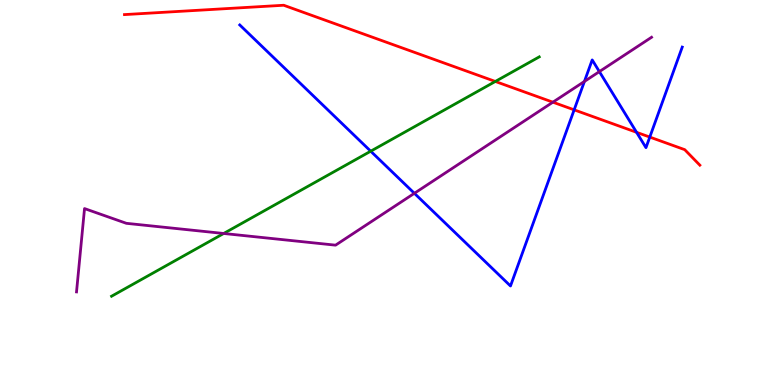[{'lines': ['blue', 'red'], 'intersections': [{'x': 7.41, 'y': 7.15}, {'x': 8.21, 'y': 6.56}, {'x': 8.38, 'y': 6.44}]}, {'lines': ['green', 'red'], 'intersections': [{'x': 6.39, 'y': 7.88}]}, {'lines': ['purple', 'red'], 'intersections': [{'x': 7.13, 'y': 7.35}]}, {'lines': ['blue', 'green'], 'intersections': [{'x': 4.78, 'y': 6.07}]}, {'lines': ['blue', 'purple'], 'intersections': [{'x': 5.35, 'y': 4.98}, {'x': 7.54, 'y': 7.88}, {'x': 7.73, 'y': 8.14}]}, {'lines': ['green', 'purple'], 'intersections': [{'x': 2.89, 'y': 3.94}]}]